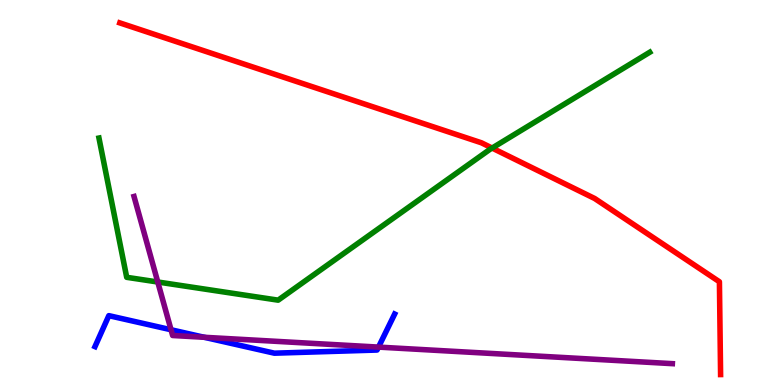[{'lines': ['blue', 'red'], 'intersections': []}, {'lines': ['green', 'red'], 'intersections': [{'x': 6.35, 'y': 6.15}]}, {'lines': ['purple', 'red'], 'intersections': []}, {'lines': ['blue', 'green'], 'intersections': []}, {'lines': ['blue', 'purple'], 'intersections': [{'x': 2.21, 'y': 1.44}, {'x': 2.64, 'y': 1.24}, {'x': 4.88, 'y': 0.984}]}, {'lines': ['green', 'purple'], 'intersections': [{'x': 2.04, 'y': 2.68}]}]